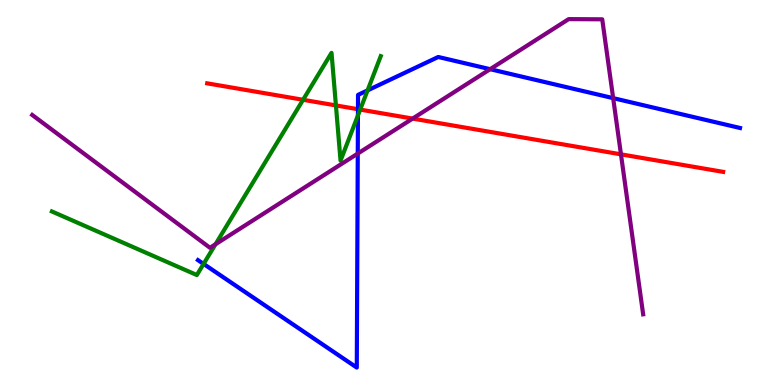[{'lines': ['blue', 'red'], 'intersections': [{'x': 4.62, 'y': 7.16}]}, {'lines': ['green', 'red'], 'intersections': [{'x': 3.91, 'y': 7.41}, {'x': 4.33, 'y': 7.26}, {'x': 4.65, 'y': 7.15}]}, {'lines': ['purple', 'red'], 'intersections': [{'x': 5.32, 'y': 6.92}, {'x': 8.01, 'y': 5.99}]}, {'lines': ['blue', 'green'], 'intersections': [{'x': 2.63, 'y': 3.14}, {'x': 4.62, 'y': 7.0}, {'x': 4.74, 'y': 7.65}]}, {'lines': ['blue', 'purple'], 'intersections': [{'x': 4.62, 'y': 6.01}, {'x': 6.32, 'y': 8.2}, {'x': 7.91, 'y': 7.45}]}, {'lines': ['green', 'purple'], 'intersections': [{'x': 2.78, 'y': 3.66}]}]